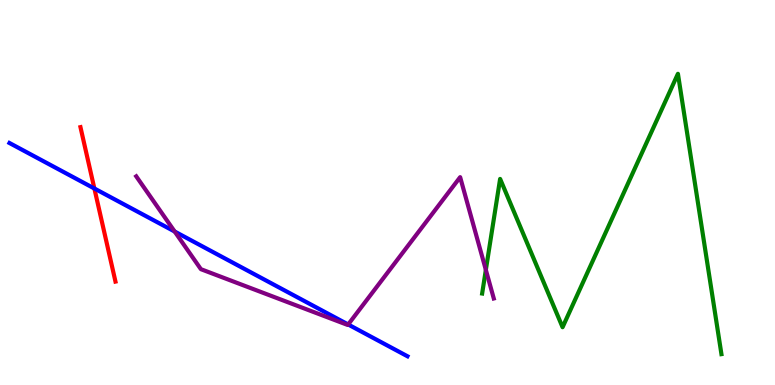[{'lines': ['blue', 'red'], 'intersections': [{'x': 1.22, 'y': 5.1}]}, {'lines': ['green', 'red'], 'intersections': []}, {'lines': ['purple', 'red'], 'intersections': []}, {'lines': ['blue', 'green'], 'intersections': []}, {'lines': ['blue', 'purple'], 'intersections': [{'x': 2.25, 'y': 3.99}, {'x': 4.49, 'y': 1.57}]}, {'lines': ['green', 'purple'], 'intersections': [{'x': 6.27, 'y': 2.99}]}]